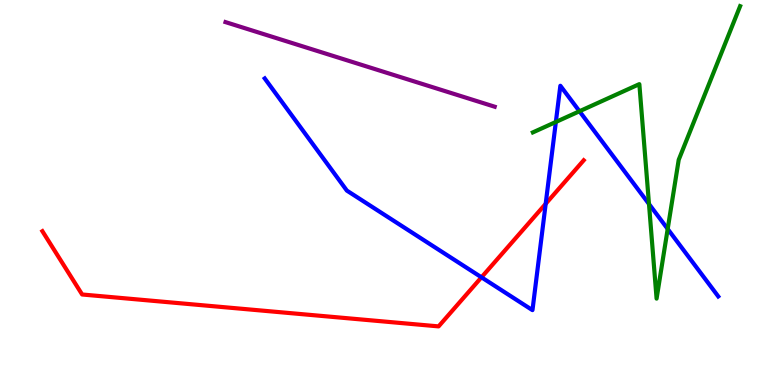[{'lines': ['blue', 'red'], 'intersections': [{'x': 6.21, 'y': 2.8}, {'x': 7.04, 'y': 4.71}]}, {'lines': ['green', 'red'], 'intersections': []}, {'lines': ['purple', 'red'], 'intersections': []}, {'lines': ['blue', 'green'], 'intersections': [{'x': 7.17, 'y': 6.83}, {'x': 7.48, 'y': 7.11}, {'x': 8.37, 'y': 4.7}, {'x': 8.62, 'y': 4.05}]}, {'lines': ['blue', 'purple'], 'intersections': []}, {'lines': ['green', 'purple'], 'intersections': []}]